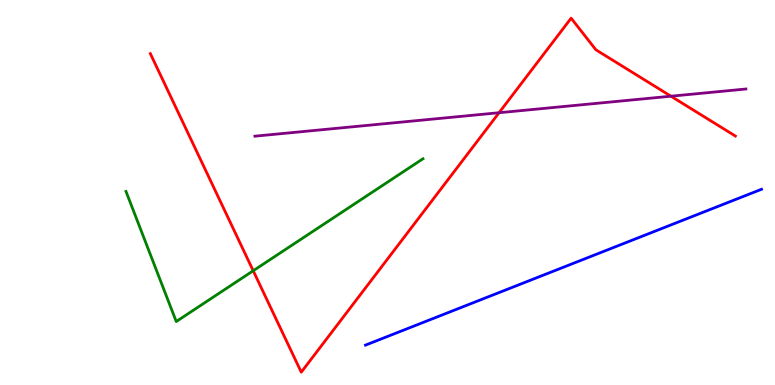[{'lines': ['blue', 'red'], 'intersections': []}, {'lines': ['green', 'red'], 'intersections': [{'x': 3.27, 'y': 2.97}]}, {'lines': ['purple', 'red'], 'intersections': [{'x': 6.44, 'y': 7.07}, {'x': 8.66, 'y': 7.5}]}, {'lines': ['blue', 'green'], 'intersections': []}, {'lines': ['blue', 'purple'], 'intersections': []}, {'lines': ['green', 'purple'], 'intersections': []}]